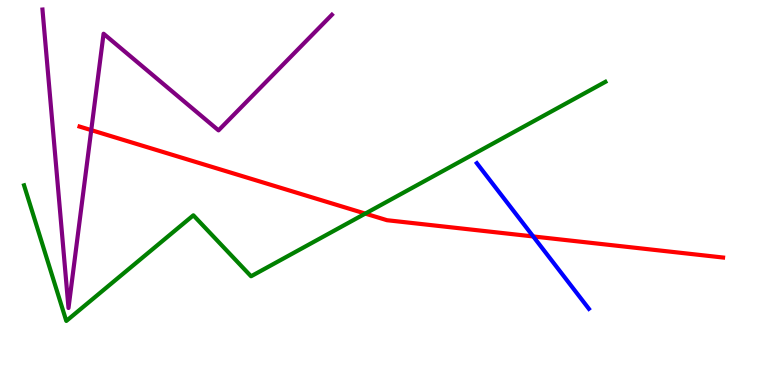[{'lines': ['blue', 'red'], 'intersections': [{'x': 6.88, 'y': 3.86}]}, {'lines': ['green', 'red'], 'intersections': [{'x': 4.71, 'y': 4.45}]}, {'lines': ['purple', 'red'], 'intersections': [{'x': 1.18, 'y': 6.62}]}, {'lines': ['blue', 'green'], 'intersections': []}, {'lines': ['blue', 'purple'], 'intersections': []}, {'lines': ['green', 'purple'], 'intersections': []}]